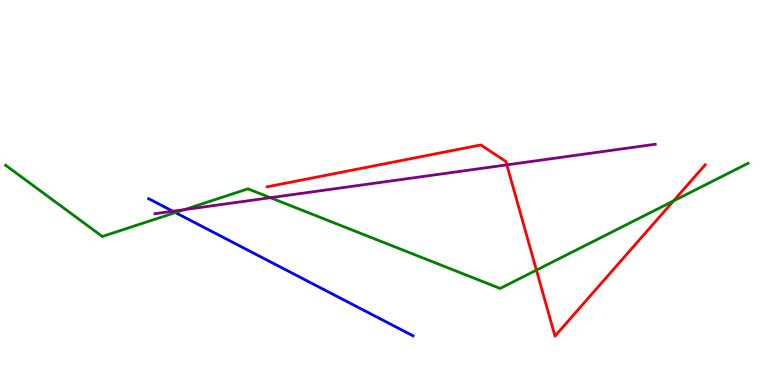[{'lines': ['blue', 'red'], 'intersections': []}, {'lines': ['green', 'red'], 'intersections': [{'x': 6.92, 'y': 2.98}, {'x': 8.69, 'y': 4.78}]}, {'lines': ['purple', 'red'], 'intersections': [{'x': 6.54, 'y': 5.72}]}, {'lines': ['blue', 'green'], 'intersections': [{'x': 2.26, 'y': 4.48}]}, {'lines': ['blue', 'purple'], 'intersections': [{'x': 2.23, 'y': 4.51}]}, {'lines': ['green', 'purple'], 'intersections': [{'x': 2.38, 'y': 4.56}, {'x': 3.49, 'y': 4.87}]}]